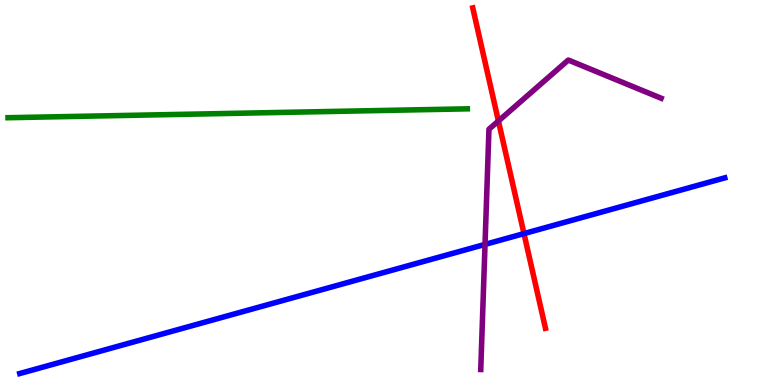[{'lines': ['blue', 'red'], 'intersections': [{'x': 6.76, 'y': 3.93}]}, {'lines': ['green', 'red'], 'intersections': []}, {'lines': ['purple', 'red'], 'intersections': [{'x': 6.43, 'y': 6.86}]}, {'lines': ['blue', 'green'], 'intersections': []}, {'lines': ['blue', 'purple'], 'intersections': [{'x': 6.26, 'y': 3.65}]}, {'lines': ['green', 'purple'], 'intersections': []}]